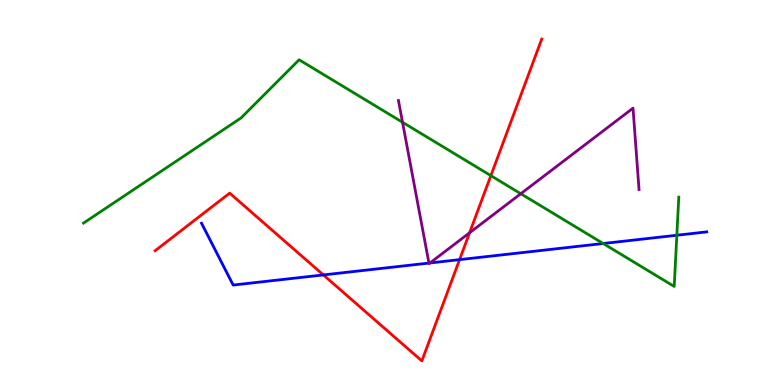[{'lines': ['blue', 'red'], 'intersections': [{'x': 4.17, 'y': 2.86}, {'x': 5.93, 'y': 3.26}]}, {'lines': ['green', 'red'], 'intersections': [{'x': 6.33, 'y': 5.44}]}, {'lines': ['purple', 'red'], 'intersections': [{'x': 6.06, 'y': 3.95}]}, {'lines': ['blue', 'green'], 'intersections': [{'x': 7.78, 'y': 3.68}, {'x': 8.73, 'y': 3.89}]}, {'lines': ['blue', 'purple'], 'intersections': [{'x': 5.53, 'y': 3.17}, {'x': 5.55, 'y': 3.17}]}, {'lines': ['green', 'purple'], 'intersections': [{'x': 5.19, 'y': 6.82}, {'x': 6.72, 'y': 4.97}]}]